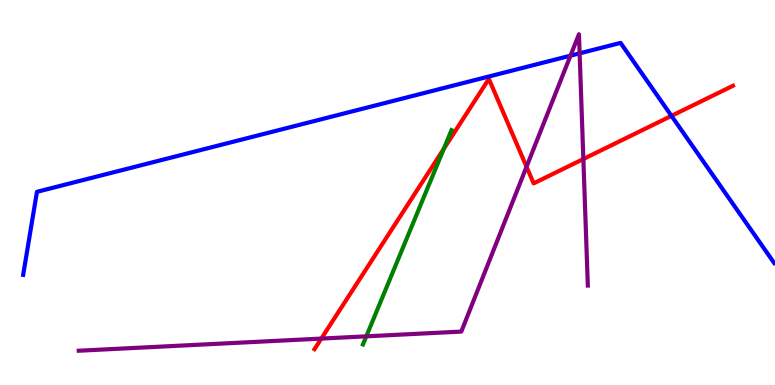[{'lines': ['blue', 'red'], 'intersections': [{'x': 8.66, 'y': 6.99}]}, {'lines': ['green', 'red'], 'intersections': [{'x': 5.73, 'y': 6.14}]}, {'lines': ['purple', 'red'], 'intersections': [{'x': 4.15, 'y': 1.21}, {'x': 6.79, 'y': 5.67}, {'x': 7.53, 'y': 5.87}]}, {'lines': ['blue', 'green'], 'intersections': []}, {'lines': ['blue', 'purple'], 'intersections': [{'x': 7.36, 'y': 8.55}, {'x': 7.48, 'y': 8.61}]}, {'lines': ['green', 'purple'], 'intersections': [{'x': 4.73, 'y': 1.26}]}]